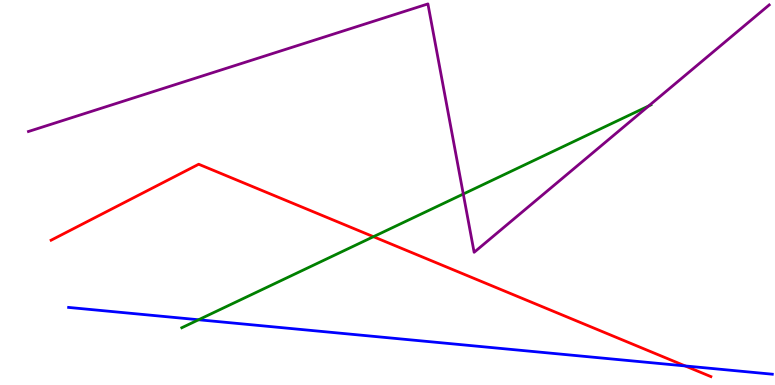[{'lines': ['blue', 'red'], 'intersections': [{'x': 8.84, 'y': 0.495}]}, {'lines': ['green', 'red'], 'intersections': [{'x': 4.82, 'y': 3.85}]}, {'lines': ['purple', 'red'], 'intersections': []}, {'lines': ['blue', 'green'], 'intersections': [{'x': 2.56, 'y': 1.69}]}, {'lines': ['blue', 'purple'], 'intersections': []}, {'lines': ['green', 'purple'], 'intersections': [{'x': 5.98, 'y': 4.96}, {'x': 8.37, 'y': 7.25}]}]